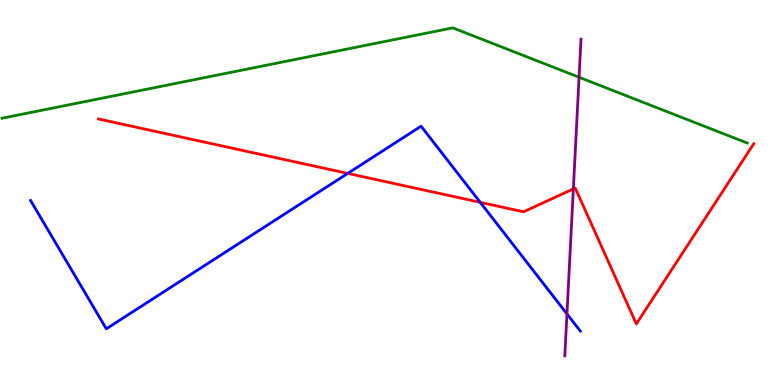[{'lines': ['blue', 'red'], 'intersections': [{'x': 4.49, 'y': 5.5}, {'x': 6.2, 'y': 4.74}]}, {'lines': ['green', 'red'], 'intersections': []}, {'lines': ['purple', 'red'], 'intersections': [{'x': 7.4, 'y': 5.09}]}, {'lines': ['blue', 'green'], 'intersections': []}, {'lines': ['blue', 'purple'], 'intersections': [{'x': 7.32, 'y': 1.85}]}, {'lines': ['green', 'purple'], 'intersections': [{'x': 7.47, 'y': 7.99}]}]